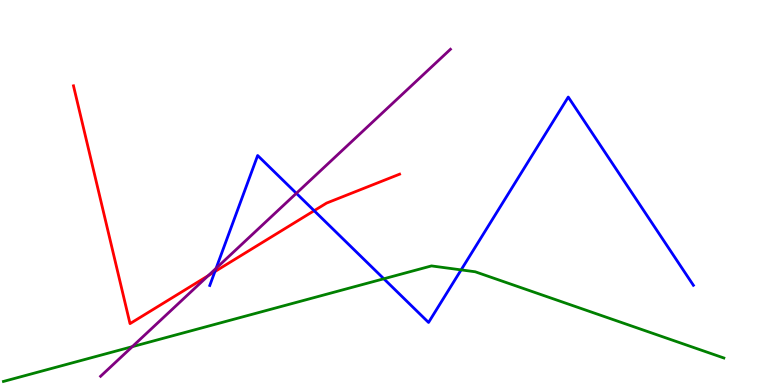[{'lines': ['blue', 'red'], 'intersections': [{'x': 2.77, 'y': 2.95}, {'x': 4.05, 'y': 4.53}]}, {'lines': ['green', 'red'], 'intersections': []}, {'lines': ['purple', 'red'], 'intersections': [{'x': 2.69, 'y': 2.84}]}, {'lines': ['blue', 'green'], 'intersections': [{'x': 4.95, 'y': 2.76}, {'x': 5.95, 'y': 2.99}]}, {'lines': ['blue', 'purple'], 'intersections': [{'x': 2.79, 'y': 3.03}, {'x': 3.82, 'y': 4.98}]}, {'lines': ['green', 'purple'], 'intersections': [{'x': 1.71, 'y': 0.995}]}]